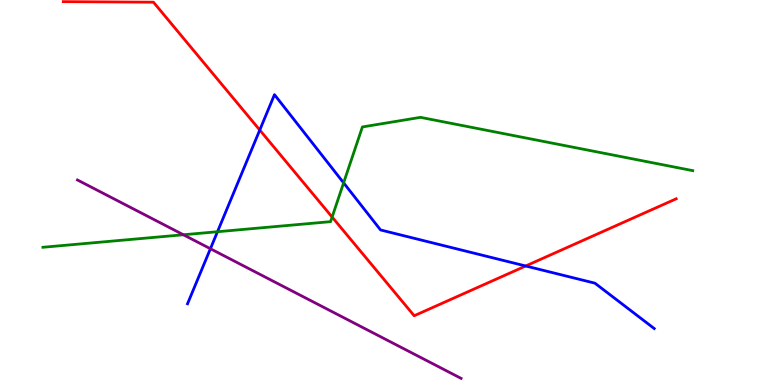[{'lines': ['blue', 'red'], 'intersections': [{'x': 3.35, 'y': 6.62}, {'x': 6.78, 'y': 3.09}]}, {'lines': ['green', 'red'], 'intersections': [{'x': 4.29, 'y': 4.36}]}, {'lines': ['purple', 'red'], 'intersections': []}, {'lines': ['blue', 'green'], 'intersections': [{'x': 2.81, 'y': 3.98}, {'x': 4.43, 'y': 5.25}]}, {'lines': ['blue', 'purple'], 'intersections': [{'x': 2.72, 'y': 3.54}]}, {'lines': ['green', 'purple'], 'intersections': [{'x': 2.37, 'y': 3.9}]}]